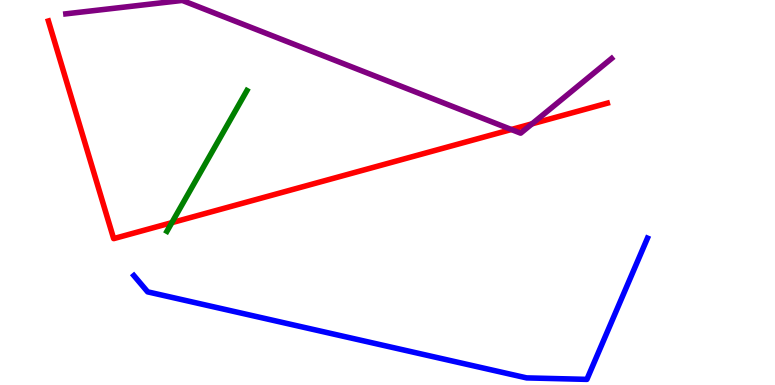[{'lines': ['blue', 'red'], 'intersections': []}, {'lines': ['green', 'red'], 'intersections': [{'x': 2.22, 'y': 4.22}]}, {'lines': ['purple', 'red'], 'intersections': [{'x': 6.6, 'y': 6.64}, {'x': 6.86, 'y': 6.78}]}, {'lines': ['blue', 'green'], 'intersections': []}, {'lines': ['blue', 'purple'], 'intersections': []}, {'lines': ['green', 'purple'], 'intersections': []}]